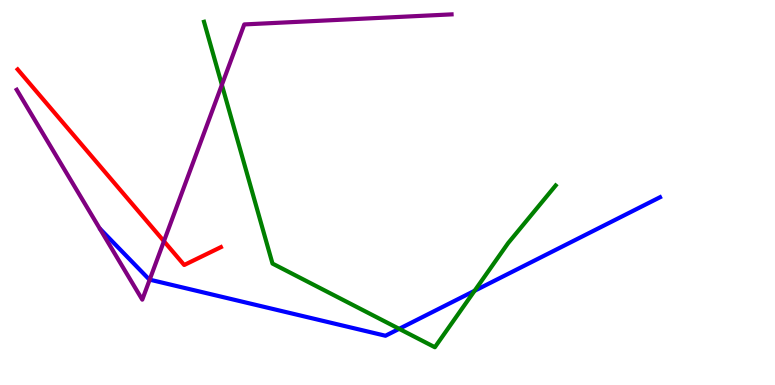[{'lines': ['blue', 'red'], 'intersections': []}, {'lines': ['green', 'red'], 'intersections': []}, {'lines': ['purple', 'red'], 'intersections': [{'x': 2.12, 'y': 3.73}]}, {'lines': ['blue', 'green'], 'intersections': [{'x': 5.15, 'y': 1.46}, {'x': 6.12, 'y': 2.45}]}, {'lines': ['blue', 'purple'], 'intersections': [{'x': 1.93, 'y': 2.74}]}, {'lines': ['green', 'purple'], 'intersections': [{'x': 2.86, 'y': 7.8}]}]